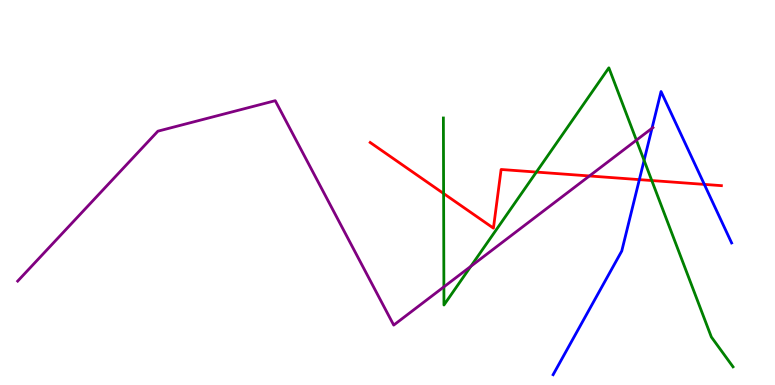[{'lines': ['blue', 'red'], 'intersections': [{'x': 8.25, 'y': 5.33}, {'x': 9.09, 'y': 5.21}]}, {'lines': ['green', 'red'], 'intersections': [{'x': 5.72, 'y': 4.97}, {'x': 6.92, 'y': 5.53}, {'x': 8.41, 'y': 5.31}]}, {'lines': ['purple', 'red'], 'intersections': [{'x': 7.61, 'y': 5.43}]}, {'lines': ['blue', 'green'], 'intersections': [{'x': 8.31, 'y': 5.83}]}, {'lines': ['blue', 'purple'], 'intersections': [{'x': 8.41, 'y': 6.67}]}, {'lines': ['green', 'purple'], 'intersections': [{'x': 5.73, 'y': 2.55}, {'x': 6.08, 'y': 3.08}, {'x': 8.21, 'y': 6.36}]}]